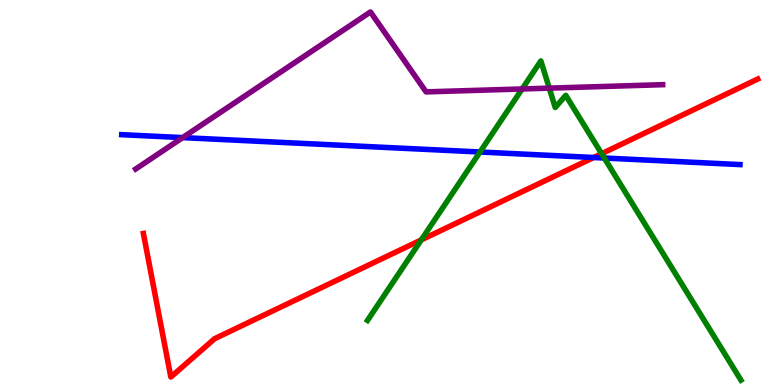[{'lines': ['blue', 'red'], 'intersections': [{'x': 7.66, 'y': 5.91}]}, {'lines': ['green', 'red'], 'intersections': [{'x': 5.44, 'y': 3.77}, {'x': 7.76, 'y': 6.01}]}, {'lines': ['purple', 'red'], 'intersections': []}, {'lines': ['blue', 'green'], 'intersections': [{'x': 6.19, 'y': 6.05}, {'x': 7.8, 'y': 5.9}]}, {'lines': ['blue', 'purple'], 'intersections': [{'x': 2.36, 'y': 6.43}]}, {'lines': ['green', 'purple'], 'intersections': [{'x': 6.74, 'y': 7.69}, {'x': 7.09, 'y': 7.71}]}]